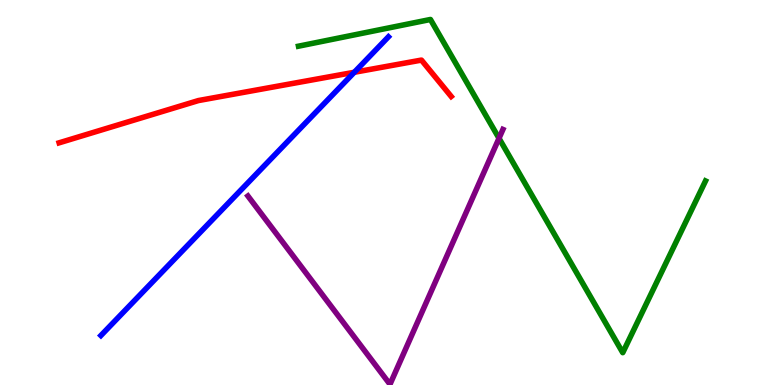[{'lines': ['blue', 'red'], 'intersections': [{'x': 4.57, 'y': 8.12}]}, {'lines': ['green', 'red'], 'intersections': []}, {'lines': ['purple', 'red'], 'intersections': []}, {'lines': ['blue', 'green'], 'intersections': []}, {'lines': ['blue', 'purple'], 'intersections': []}, {'lines': ['green', 'purple'], 'intersections': [{'x': 6.44, 'y': 6.41}]}]